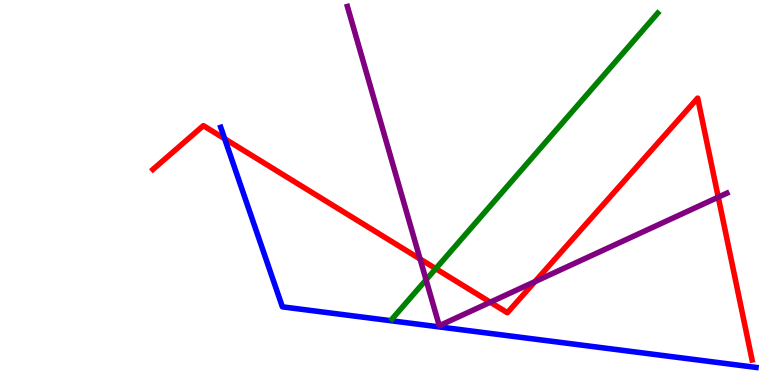[{'lines': ['blue', 'red'], 'intersections': [{'x': 2.9, 'y': 6.4}]}, {'lines': ['green', 'red'], 'intersections': [{'x': 5.62, 'y': 3.02}]}, {'lines': ['purple', 'red'], 'intersections': [{'x': 5.42, 'y': 3.27}, {'x': 6.33, 'y': 2.15}, {'x': 6.9, 'y': 2.68}, {'x': 9.27, 'y': 4.88}]}, {'lines': ['blue', 'green'], 'intersections': []}, {'lines': ['blue', 'purple'], 'intersections': []}, {'lines': ['green', 'purple'], 'intersections': [{'x': 5.5, 'y': 2.73}]}]